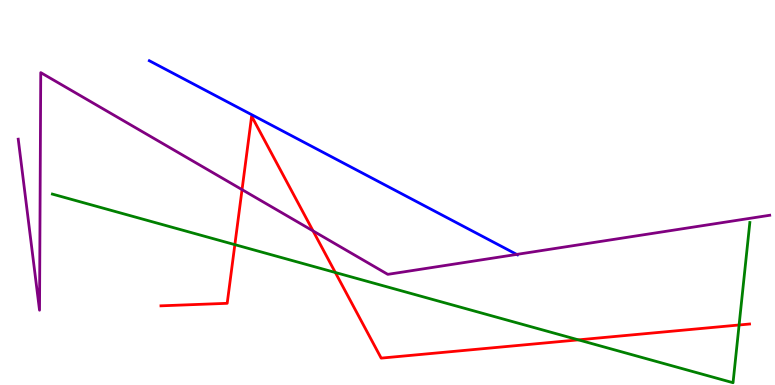[{'lines': ['blue', 'red'], 'intersections': []}, {'lines': ['green', 'red'], 'intersections': [{'x': 3.03, 'y': 3.65}, {'x': 4.33, 'y': 2.92}, {'x': 7.46, 'y': 1.17}, {'x': 9.54, 'y': 1.56}]}, {'lines': ['purple', 'red'], 'intersections': [{'x': 3.12, 'y': 5.07}, {'x': 4.04, 'y': 4.0}]}, {'lines': ['blue', 'green'], 'intersections': []}, {'lines': ['blue', 'purple'], 'intersections': [{'x': 6.67, 'y': 3.39}]}, {'lines': ['green', 'purple'], 'intersections': []}]